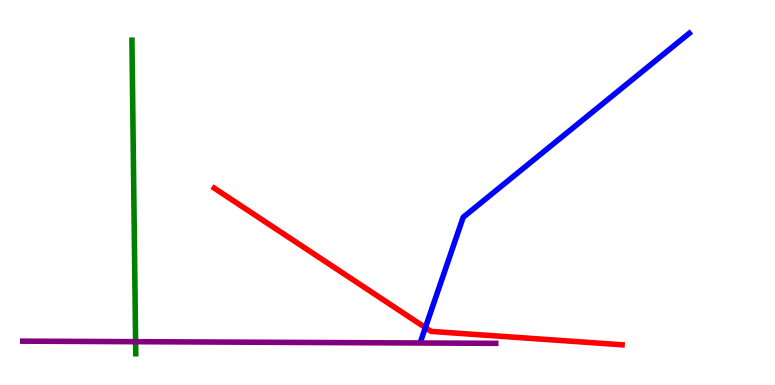[{'lines': ['blue', 'red'], 'intersections': [{'x': 5.49, 'y': 1.49}]}, {'lines': ['green', 'red'], 'intersections': []}, {'lines': ['purple', 'red'], 'intersections': []}, {'lines': ['blue', 'green'], 'intersections': []}, {'lines': ['blue', 'purple'], 'intersections': []}, {'lines': ['green', 'purple'], 'intersections': [{'x': 1.75, 'y': 1.13}]}]